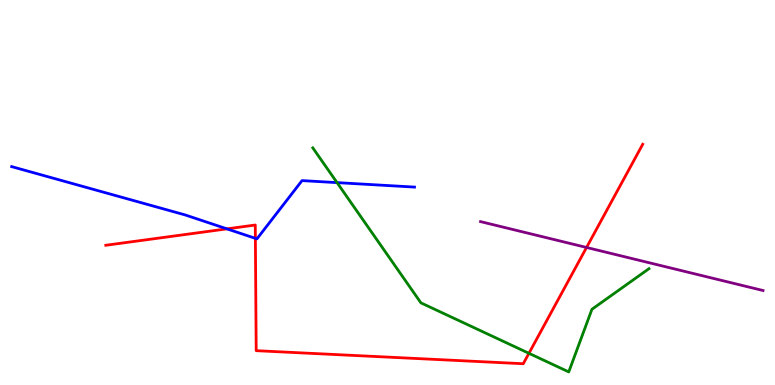[{'lines': ['blue', 'red'], 'intersections': [{'x': 2.93, 'y': 4.06}, {'x': 3.3, 'y': 3.81}]}, {'lines': ['green', 'red'], 'intersections': [{'x': 6.82, 'y': 0.823}]}, {'lines': ['purple', 'red'], 'intersections': [{'x': 7.57, 'y': 3.57}]}, {'lines': ['blue', 'green'], 'intersections': [{'x': 4.35, 'y': 5.26}]}, {'lines': ['blue', 'purple'], 'intersections': []}, {'lines': ['green', 'purple'], 'intersections': []}]